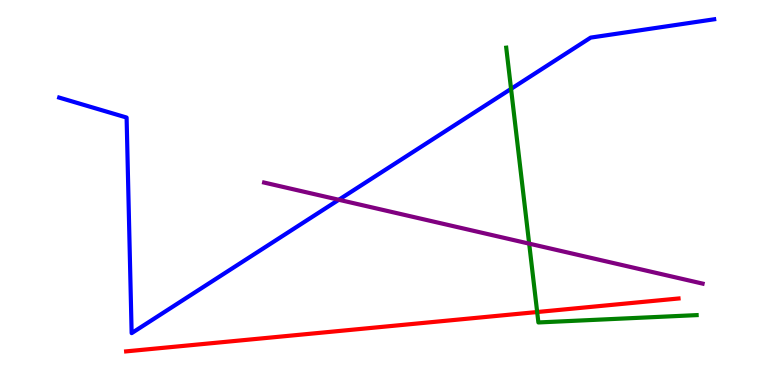[{'lines': ['blue', 'red'], 'intersections': []}, {'lines': ['green', 'red'], 'intersections': [{'x': 6.93, 'y': 1.9}]}, {'lines': ['purple', 'red'], 'intersections': []}, {'lines': ['blue', 'green'], 'intersections': [{'x': 6.59, 'y': 7.69}]}, {'lines': ['blue', 'purple'], 'intersections': [{'x': 4.37, 'y': 4.81}]}, {'lines': ['green', 'purple'], 'intersections': [{'x': 6.83, 'y': 3.67}]}]